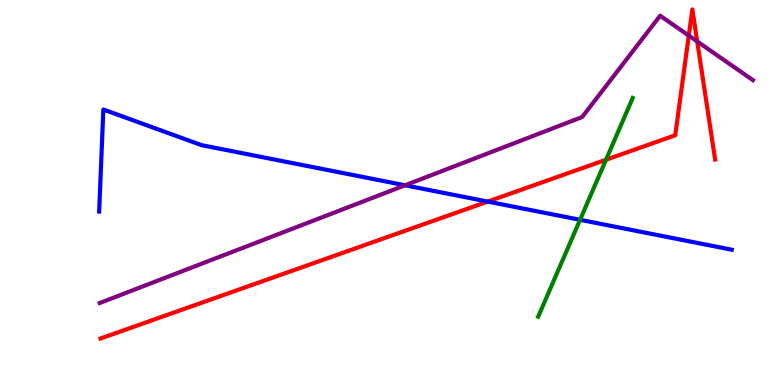[{'lines': ['blue', 'red'], 'intersections': [{'x': 6.29, 'y': 4.76}]}, {'lines': ['green', 'red'], 'intersections': [{'x': 7.82, 'y': 5.85}]}, {'lines': ['purple', 'red'], 'intersections': [{'x': 8.89, 'y': 9.08}, {'x': 9.0, 'y': 8.92}]}, {'lines': ['blue', 'green'], 'intersections': [{'x': 7.48, 'y': 4.29}]}, {'lines': ['blue', 'purple'], 'intersections': [{'x': 5.23, 'y': 5.19}]}, {'lines': ['green', 'purple'], 'intersections': []}]